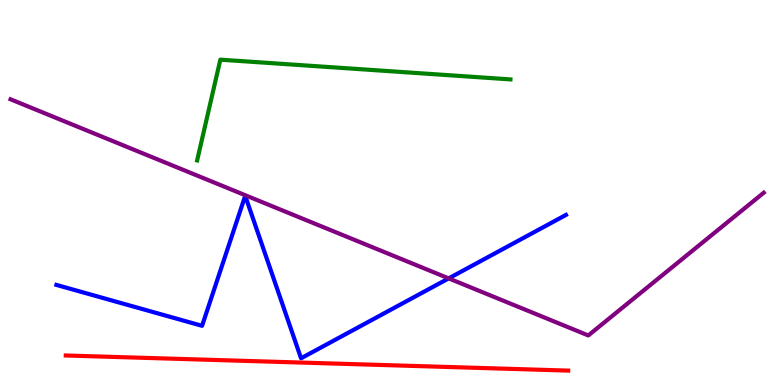[{'lines': ['blue', 'red'], 'intersections': []}, {'lines': ['green', 'red'], 'intersections': []}, {'lines': ['purple', 'red'], 'intersections': []}, {'lines': ['blue', 'green'], 'intersections': []}, {'lines': ['blue', 'purple'], 'intersections': [{'x': 5.79, 'y': 2.77}]}, {'lines': ['green', 'purple'], 'intersections': []}]